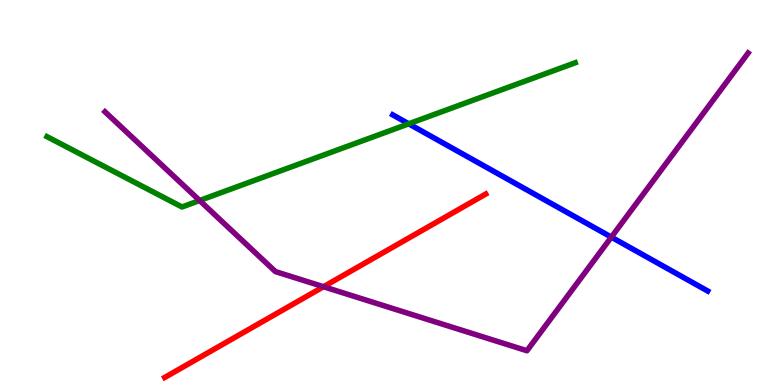[{'lines': ['blue', 'red'], 'intersections': []}, {'lines': ['green', 'red'], 'intersections': []}, {'lines': ['purple', 'red'], 'intersections': [{'x': 4.17, 'y': 2.55}]}, {'lines': ['blue', 'green'], 'intersections': [{'x': 5.27, 'y': 6.78}]}, {'lines': ['blue', 'purple'], 'intersections': [{'x': 7.89, 'y': 3.84}]}, {'lines': ['green', 'purple'], 'intersections': [{'x': 2.58, 'y': 4.79}]}]